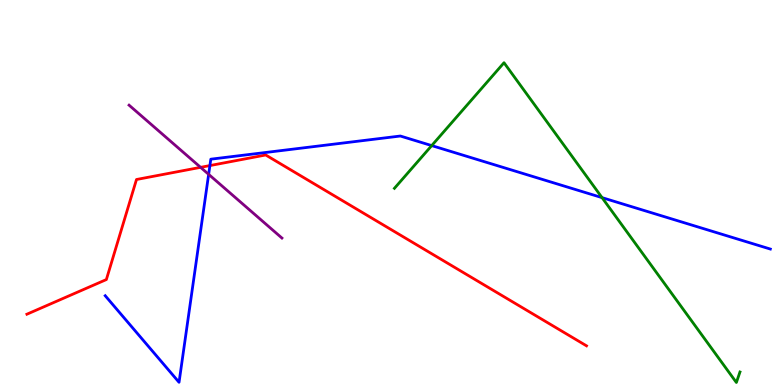[{'lines': ['blue', 'red'], 'intersections': [{'x': 2.71, 'y': 5.7}]}, {'lines': ['green', 'red'], 'intersections': []}, {'lines': ['purple', 'red'], 'intersections': [{'x': 2.59, 'y': 5.65}]}, {'lines': ['blue', 'green'], 'intersections': [{'x': 5.57, 'y': 6.22}, {'x': 7.77, 'y': 4.87}]}, {'lines': ['blue', 'purple'], 'intersections': [{'x': 2.69, 'y': 5.47}]}, {'lines': ['green', 'purple'], 'intersections': []}]